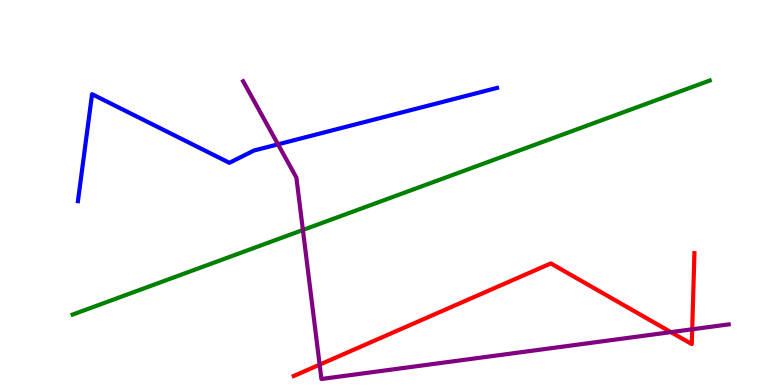[{'lines': ['blue', 'red'], 'intersections': []}, {'lines': ['green', 'red'], 'intersections': []}, {'lines': ['purple', 'red'], 'intersections': [{'x': 4.12, 'y': 0.528}, {'x': 8.66, 'y': 1.37}, {'x': 8.93, 'y': 1.45}]}, {'lines': ['blue', 'green'], 'intersections': []}, {'lines': ['blue', 'purple'], 'intersections': [{'x': 3.59, 'y': 6.25}]}, {'lines': ['green', 'purple'], 'intersections': [{'x': 3.91, 'y': 4.03}]}]